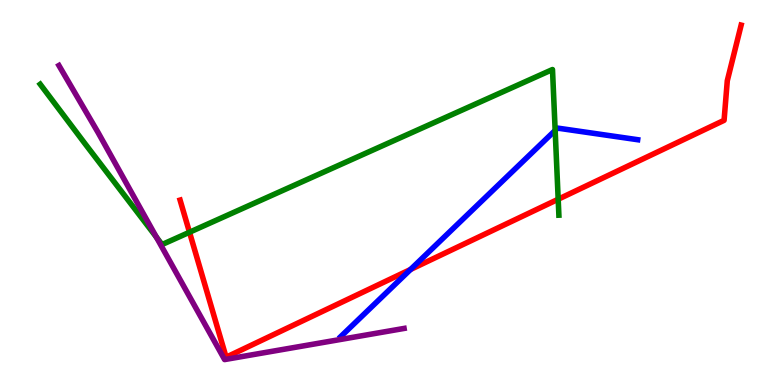[{'lines': ['blue', 'red'], 'intersections': [{'x': 5.3, 'y': 3.0}]}, {'lines': ['green', 'red'], 'intersections': [{'x': 2.45, 'y': 3.97}, {'x': 7.2, 'y': 4.82}]}, {'lines': ['purple', 'red'], 'intersections': []}, {'lines': ['blue', 'green'], 'intersections': [{'x': 7.16, 'y': 6.61}]}, {'lines': ['blue', 'purple'], 'intersections': []}, {'lines': ['green', 'purple'], 'intersections': [{'x': 2.02, 'y': 3.84}]}]